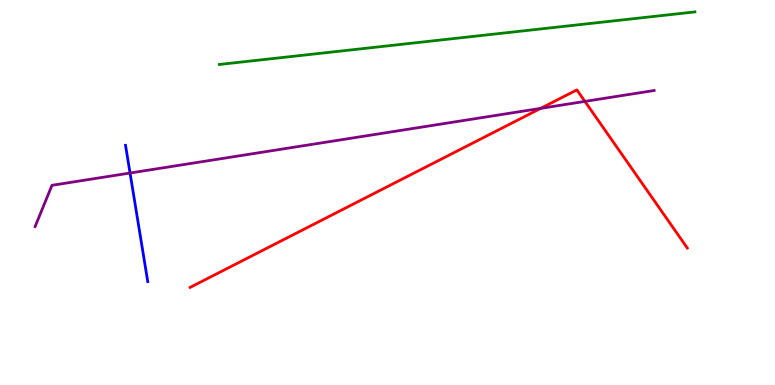[{'lines': ['blue', 'red'], 'intersections': []}, {'lines': ['green', 'red'], 'intersections': []}, {'lines': ['purple', 'red'], 'intersections': [{'x': 6.98, 'y': 7.19}, {'x': 7.55, 'y': 7.37}]}, {'lines': ['blue', 'green'], 'intersections': []}, {'lines': ['blue', 'purple'], 'intersections': [{'x': 1.68, 'y': 5.51}]}, {'lines': ['green', 'purple'], 'intersections': []}]